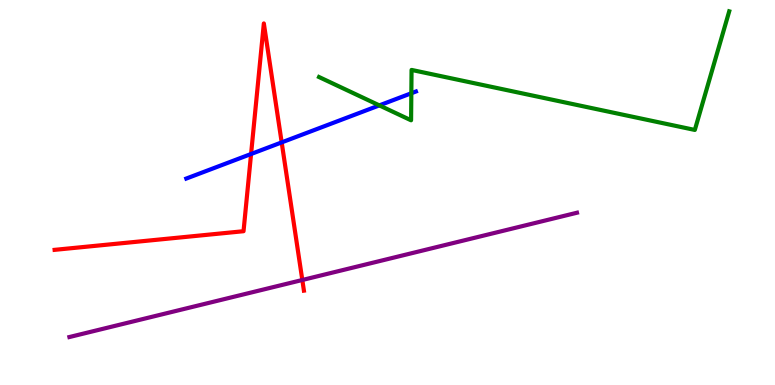[{'lines': ['blue', 'red'], 'intersections': [{'x': 3.24, 'y': 6.0}, {'x': 3.63, 'y': 6.3}]}, {'lines': ['green', 'red'], 'intersections': []}, {'lines': ['purple', 'red'], 'intersections': [{'x': 3.9, 'y': 2.73}]}, {'lines': ['blue', 'green'], 'intersections': [{'x': 4.89, 'y': 7.26}, {'x': 5.31, 'y': 7.58}]}, {'lines': ['blue', 'purple'], 'intersections': []}, {'lines': ['green', 'purple'], 'intersections': []}]